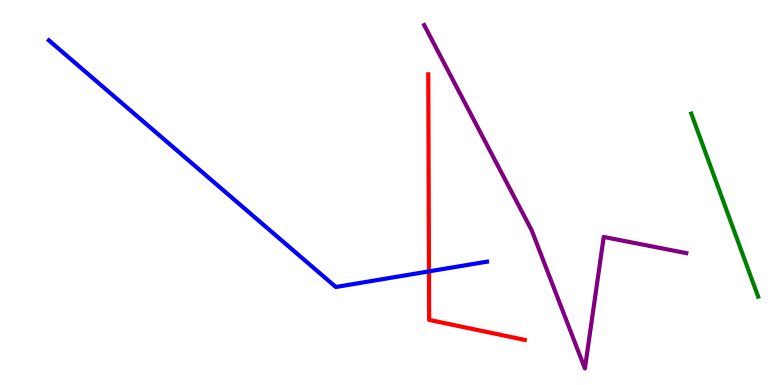[{'lines': ['blue', 'red'], 'intersections': [{'x': 5.54, 'y': 2.95}]}, {'lines': ['green', 'red'], 'intersections': []}, {'lines': ['purple', 'red'], 'intersections': []}, {'lines': ['blue', 'green'], 'intersections': []}, {'lines': ['blue', 'purple'], 'intersections': []}, {'lines': ['green', 'purple'], 'intersections': []}]